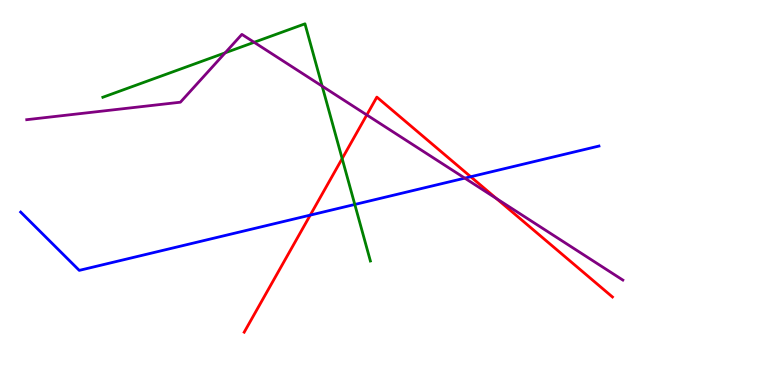[{'lines': ['blue', 'red'], 'intersections': [{'x': 4.0, 'y': 4.41}, {'x': 6.07, 'y': 5.41}]}, {'lines': ['green', 'red'], 'intersections': [{'x': 4.41, 'y': 5.88}]}, {'lines': ['purple', 'red'], 'intersections': [{'x': 4.73, 'y': 7.01}, {'x': 6.4, 'y': 4.84}]}, {'lines': ['blue', 'green'], 'intersections': [{'x': 4.58, 'y': 4.69}]}, {'lines': ['blue', 'purple'], 'intersections': [{'x': 6.0, 'y': 5.37}]}, {'lines': ['green', 'purple'], 'intersections': [{'x': 2.91, 'y': 8.63}, {'x': 3.28, 'y': 8.9}, {'x': 4.16, 'y': 7.76}]}]